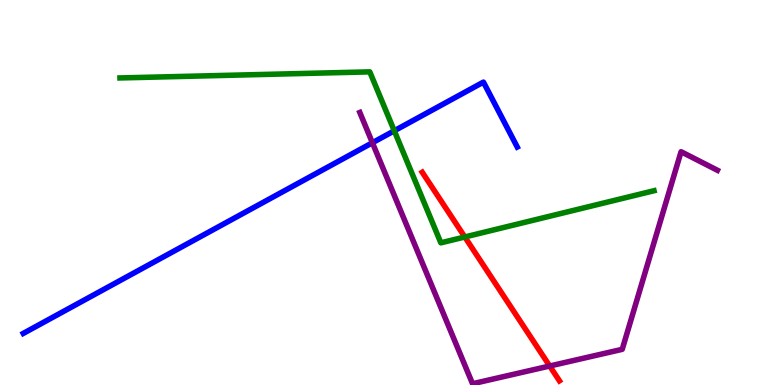[{'lines': ['blue', 'red'], 'intersections': []}, {'lines': ['green', 'red'], 'intersections': [{'x': 6.0, 'y': 3.84}]}, {'lines': ['purple', 'red'], 'intersections': [{'x': 7.09, 'y': 0.493}]}, {'lines': ['blue', 'green'], 'intersections': [{'x': 5.09, 'y': 6.6}]}, {'lines': ['blue', 'purple'], 'intersections': [{'x': 4.81, 'y': 6.29}]}, {'lines': ['green', 'purple'], 'intersections': []}]